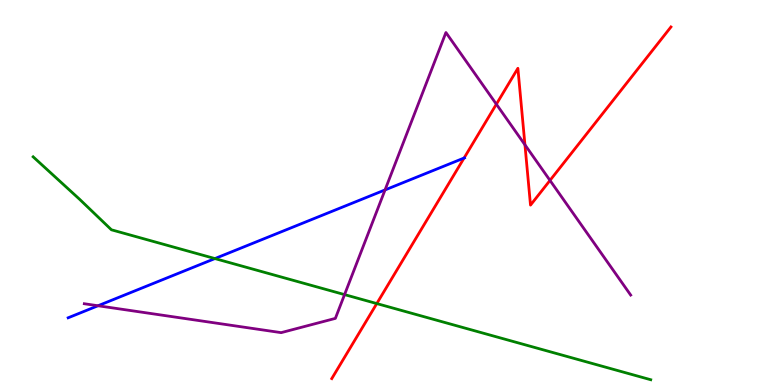[{'lines': ['blue', 'red'], 'intersections': [{'x': 5.99, 'y': 5.9}]}, {'lines': ['green', 'red'], 'intersections': [{'x': 4.86, 'y': 2.12}]}, {'lines': ['purple', 'red'], 'intersections': [{'x': 6.4, 'y': 7.29}, {'x': 6.77, 'y': 6.24}, {'x': 7.1, 'y': 5.31}]}, {'lines': ['blue', 'green'], 'intersections': [{'x': 2.77, 'y': 3.28}]}, {'lines': ['blue', 'purple'], 'intersections': [{'x': 1.26, 'y': 2.06}, {'x': 4.97, 'y': 5.07}]}, {'lines': ['green', 'purple'], 'intersections': [{'x': 4.45, 'y': 2.35}]}]